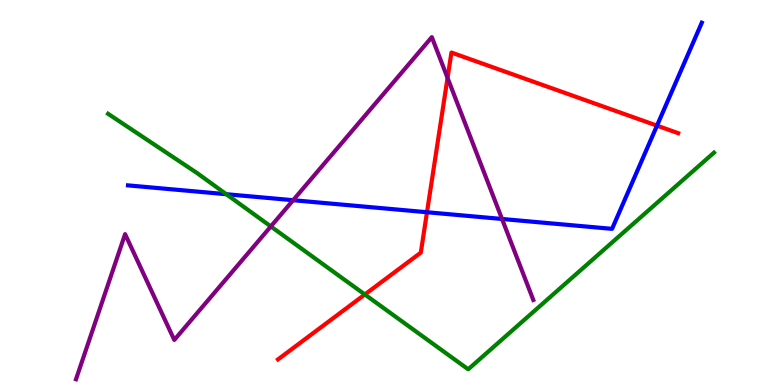[{'lines': ['blue', 'red'], 'intersections': [{'x': 5.51, 'y': 4.49}, {'x': 8.48, 'y': 6.74}]}, {'lines': ['green', 'red'], 'intersections': [{'x': 4.71, 'y': 2.35}]}, {'lines': ['purple', 'red'], 'intersections': [{'x': 5.77, 'y': 7.98}]}, {'lines': ['blue', 'green'], 'intersections': [{'x': 2.92, 'y': 4.96}]}, {'lines': ['blue', 'purple'], 'intersections': [{'x': 3.78, 'y': 4.8}, {'x': 6.48, 'y': 4.31}]}, {'lines': ['green', 'purple'], 'intersections': [{'x': 3.49, 'y': 4.12}]}]